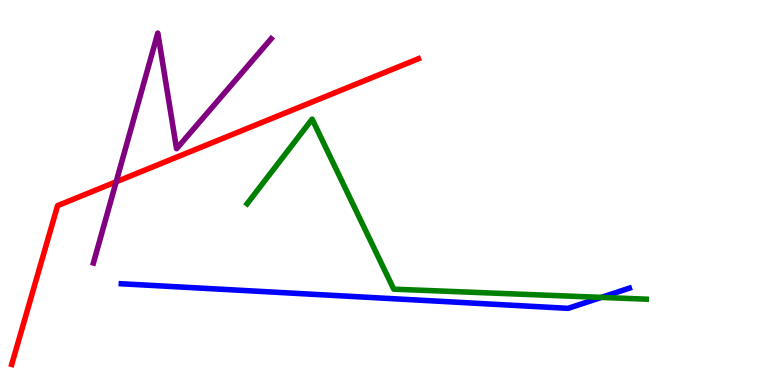[{'lines': ['blue', 'red'], 'intersections': []}, {'lines': ['green', 'red'], 'intersections': []}, {'lines': ['purple', 'red'], 'intersections': [{'x': 1.5, 'y': 5.28}]}, {'lines': ['blue', 'green'], 'intersections': [{'x': 7.76, 'y': 2.28}]}, {'lines': ['blue', 'purple'], 'intersections': []}, {'lines': ['green', 'purple'], 'intersections': []}]